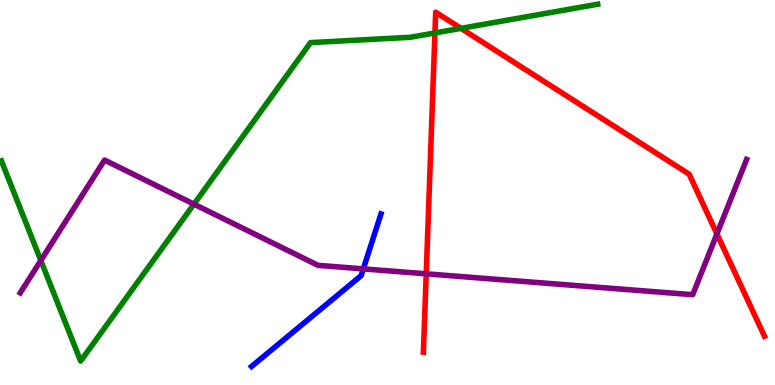[{'lines': ['blue', 'red'], 'intersections': []}, {'lines': ['green', 'red'], 'intersections': [{'x': 5.61, 'y': 9.14}, {'x': 5.95, 'y': 9.26}]}, {'lines': ['purple', 'red'], 'intersections': [{'x': 5.5, 'y': 2.89}, {'x': 9.25, 'y': 3.92}]}, {'lines': ['blue', 'green'], 'intersections': []}, {'lines': ['blue', 'purple'], 'intersections': [{'x': 4.69, 'y': 3.02}]}, {'lines': ['green', 'purple'], 'intersections': [{'x': 0.527, 'y': 3.23}, {'x': 2.5, 'y': 4.7}]}]